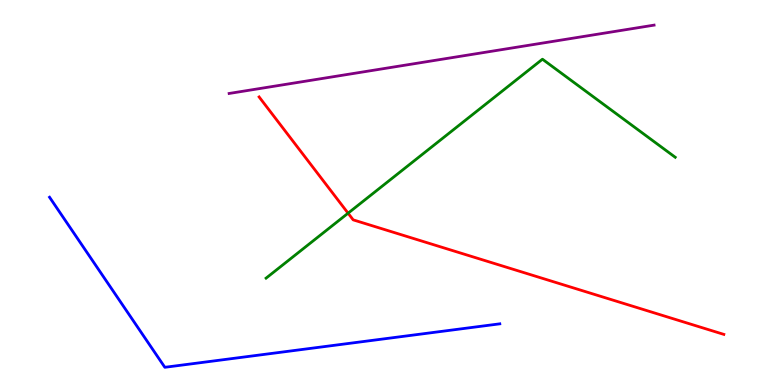[{'lines': ['blue', 'red'], 'intersections': []}, {'lines': ['green', 'red'], 'intersections': [{'x': 4.49, 'y': 4.46}]}, {'lines': ['purple', 'red'], 'intersections': []}, {'lines': ['blue', 'green'], 'intersections': []}, {'lines': ['blue', 'purple'], 'intersections': []}, {'lines': ['green', 'purple'], 'intersections': []}]